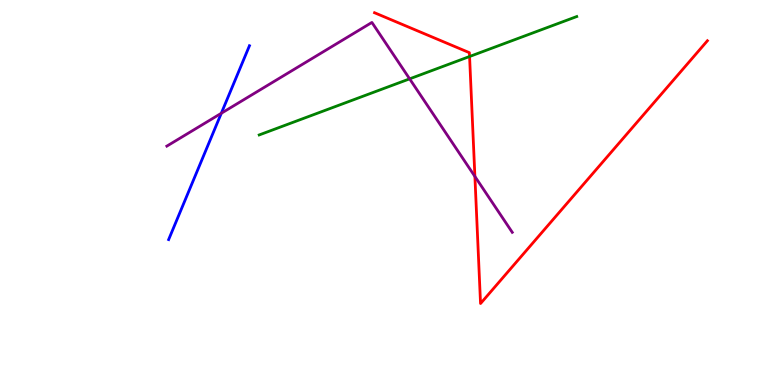[{'lines': ['blue', 'red'], 'intersections': []}, {'lines': ['green', 'red'], 'intersections': [{'x': 6.06, 'y': 8.53}]}, {'lines': ['purple', 'red'], 'intersections': [{'x': 6.13, 'y': 5.42}]}, {'lines': ['blue', 'green'], 'intersections': []}, {'lines': ['blue', 'purple'], 'intersections': [{'x': 2.86, 'y': 7.06}]}, {'lines': ['green', 'purple'], 'intersections': [{'x': 5.29, 'y': 7.95}]}]